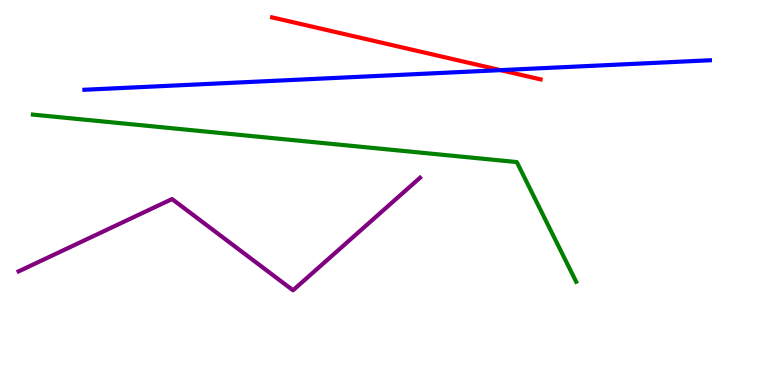[{'lines': ['blue', 'red'], 'intersections': [{'x': 6.46, 'y': 8.18}]}, {'lines': ['green', 'red'], 'intersections': []}, {'lines': ['purple', 'red'], 'intersections': []}, {'lines': ['blue', 'green'], 'intersections': []}, {'lines': ['blue', 'purple'], 'intersections': []}, {'lines': ['green', 'purple'], 'intersections': []}]